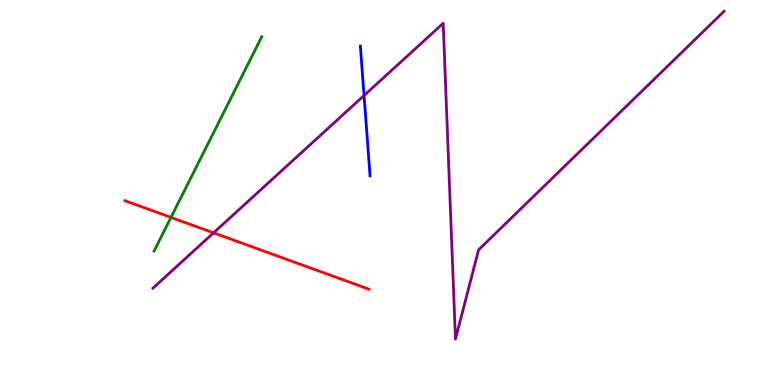[{'lines': ['blue', 'red'], 'intersections': []}, {'lines': ['green', 'red'], 'intersections': [{'x': 2.21, 'y': 4.35}]}, {'lines': ['purple', 'red'], 'intersections': [{'x': 2.76, 'y': 3.95}]}, {'lines': ['blue', 'green'], 'intersections': []}, {'lines': ['blue', 'purple'], 'intersections': [{'x': 4.7, 'y': 7.52}]}, {'lines': ['green', 'purple'], 'intersections': []}]